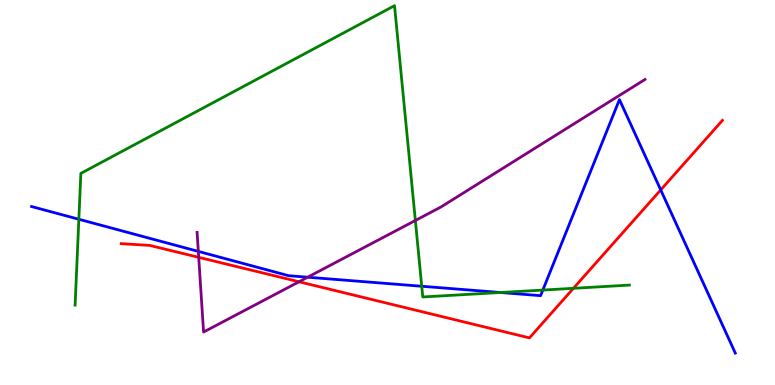[{'lines': ['blue', 'red'], 'intersections': [{'x': 8.53, 'y': 5.07}]}, {'lines': ['green', 'red'], 'intersections': [{'x': 7.4, 'y': 2.51}]}, {'lines': ['purple', 'red'], 'intersections': [{'x': 2.56, 'y': 3.32}, {'x': 3.86, 'y': 2.68}]}, {'lines': ['blue', 'green'], 'intersections': [{'x': 1.02, 'y': 4.31}, {'x': 5.44, 'y': 2.56}, {'x': 6.46, 'y': 2.4}, {'x': 7.0, 'y': 2.47}]}, {'lines': ['blue', 'purple'], 'intersections': [{'x': 2.56, 'y': 3.47}, {'x': 3.97, 'y': 2.8}]}, {'lines': ['green', 'purple'], 'intersections': [{'x': 5.36, 'y': 4.27}]}]